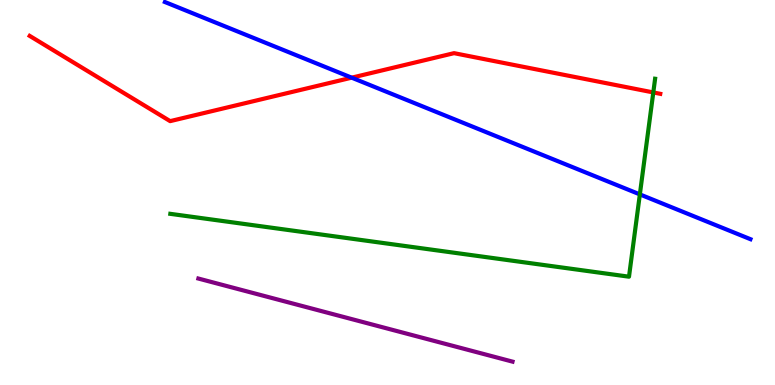[{'lines': ['blue', 'red'], 'intersections': [{'x': 4.54, 'y': 7.98}]}, {'lines': ['green', 'red'], 'intersections': [{'x': 8.43, 'y': 7.6}]}, {'lines': ['purple', 'red'], 'intersections': []}, {'lines': ['blue', 'green'], 'intersections': [{'x': 8.26, 'y': 4.95}]}, {'lines': ['blue', 'purple'], 'intersections': []}, {'lines': ['green', 'purple'], 'intersections': []}]